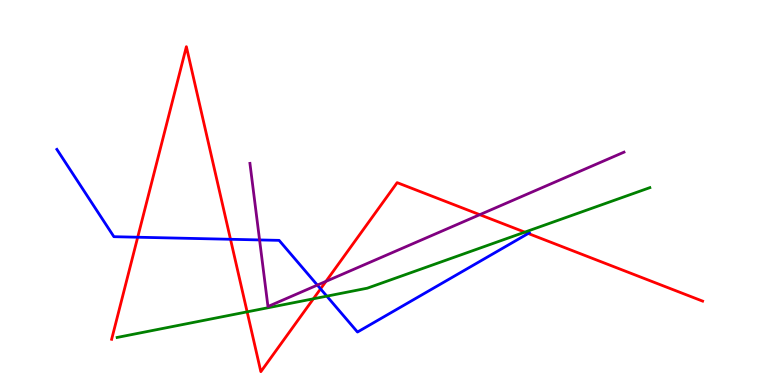[{'lines': ['blue', 'red'], 'intersections': [{'x': 1.78, 'y': 3.84}, {'x': 2.97, 'y': 3.78}, {'x': 4.14, 'y': 2.5}, {'x': 6.82, 'y': 3.94}]}, {'lines': ['green', 'red'], 'intersections': [{'x': 3.19, 'y': 1.9}, {'x': 4.04, 'y': 2.24}, {'x': 6.77, 'y': 3.97}]}, {'lines': ['purple', 'red'], 'intersections': [{'x': 4.21, 'y': 2.69}, {'x': 6.19, 'y': 4.42}]}, {'lines': ['blue', 'green'], 'intersections': [{'x': 4.22, 'y': 2.31}]}, {'lines': ['blue', 'purple'], 'intersections': [{'x': 3.35, 'y': 3.77}, {'x': 4.09, 'y': 2.59}]}, {'lines': ['green', 'purple'], 'intersections': []}]